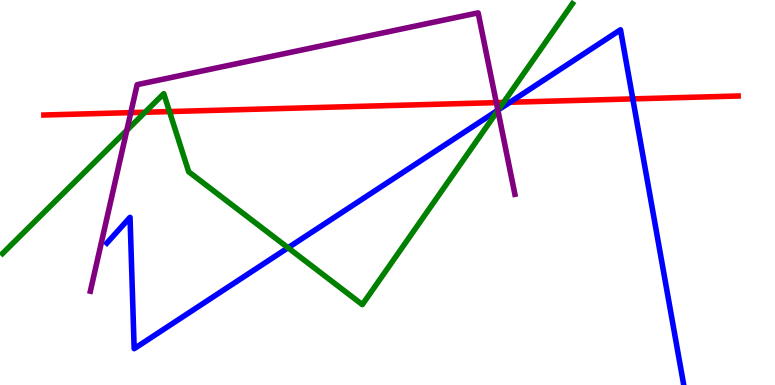[{'lines': ['blue', 'red'], 'intersections': [{'x': 6.58, 'y': 7.34}, {'x': 8.17, 'y': 7.43}]}, {'lines': ['green', 'red'], 'intersections': [{'x': 1.87, 'y': 7.08}, {'x': 2.19, 'y': 7.1}, {'x': 6.5, 'y': 7.34}]}, {'lines': ['purple', 'red'], 'intersections': [{'x': 1.69, 'y': 7.07}, {'x': 6.4, 'y': 7.33}]}, {'lines': ['blue', 'green'], 'intersections': [{'x': 3.72, 'y': 3.56}, {'x': 6.43, 'y': 7.15}]}, {'lines': ['blue', 'purple'], 'intersections': [{'x': 6.42, 'y': 7.14}]}, {'lines': ['green', 'purple'], 'intersections': [{'x': 1.64, 'y': 6.62}, {'x': 6.42, 'y': 7.13}]}]